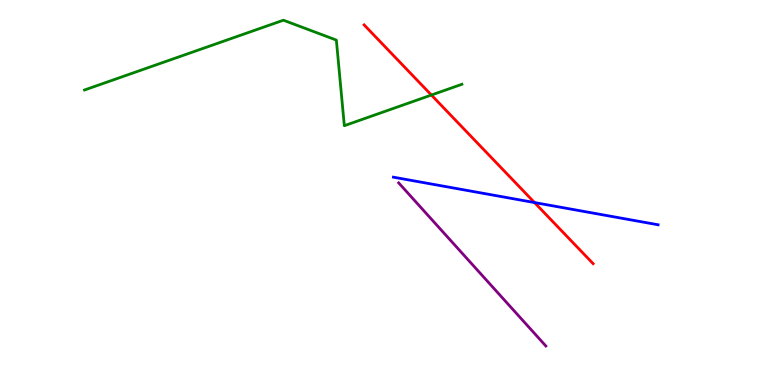[{'lines': ['blue', 'red'], 'intersections': [{'x': 6.9, 'y': 4.74}]}, {'lines': ['green', 'red'], 'intersections': [{'x': 5.57, 'y': 7.53}]}, {'lines': ['purple', 'red'], 'intersections': []}, {'lines': ['blue', 'green'], 'intersections': []}, {'lines': ['blue', 'purple'], 'intersections': []}, {'lines': ['green', 'purple'], 'intersections': []}]